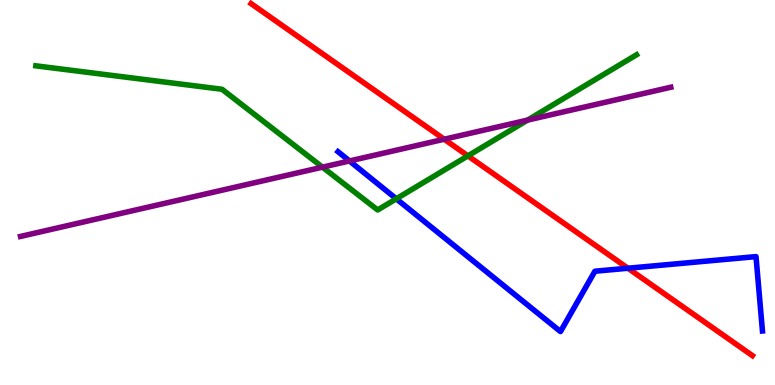[{'lines': ['blue', 'red'], 'intersections': [{'x': 8.1, 'y': 3.03}]}, {'lines': ['green', 'red'], 'intersections': [{'x': 6.04, 'y': 5.95}]}, {'lines': ['purple', 'red'], 'intersections': [{'x': 5.73, 'y': 6.38}]}, {'lines': ['blue', 'green'], 'intersections': [{'x': 5.11, 'y': 4.84}]}, {'lines': ['blue', 'purple'], 'intersections': [{'x': 4.51, 'y': 5.82}]}, {'lines': ['green', 'purple'], 'intersections': [{'x': 4.16, 'y': 5.66}, {'x': 6.81, 'y': 6.88}]}]